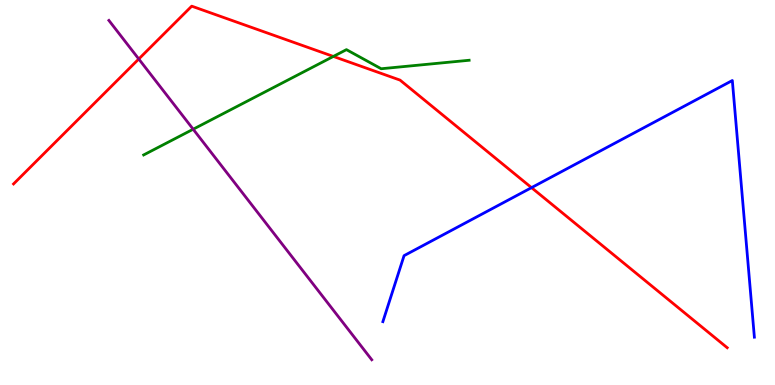[{'lines': ['blue', 'red'], 'intersections': [{'x': 6.86, 'y': 5.13}]}, {'lines': ['green', 'red'], 'intersections': [{'x': 4.3, 'y': 8.53}]}, {'lines': ['purple', 'red'], 'intersections': [{'x': 1.79, 'y': 8.47}]}, {'lines': ['blue', 'green'], 'intersections': []}, {'lines': ['blue', 'purple'], 'intersections': []}, {'lines': ['green', 'purple'], 'intersections': [{'x': 2.49, 'y': 6.64}]}]